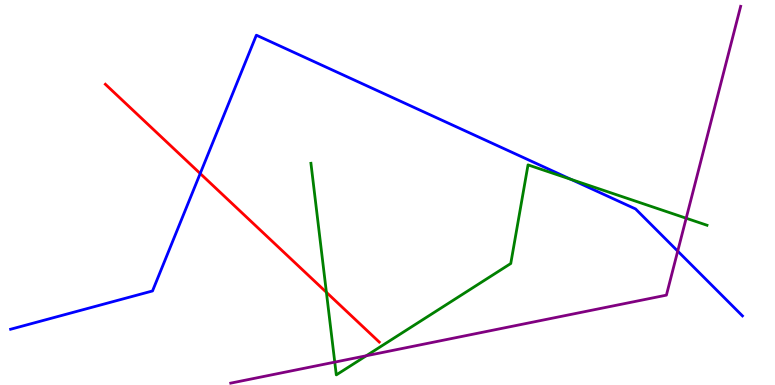[{'lines': ['blue', 'red'], 'intersections': [{'x': 2.58, 'y': 5.49}]}, {'lines': ['green', 'red'], 'intersections': [{'x': 4.21, 'y': 2.41}]}, {'lines': ['purple', 'red'], 'intersections': []}, {'lines': ['blue', 'green'], 'intersections': [{'x': 7.37, 'y': 5.34}]}, {'lines': ['blue', 'purple'], 'intersections': [{'x': 8.74, 'y': 3.48}]}, {'lines': ['green', 'purple'], 'intersections': [{'x': 4.32, 'y': 0.594}, {'x': 4.73, 'y': 0.76}, {'x': 8.85, 'y': 4.33}]}]